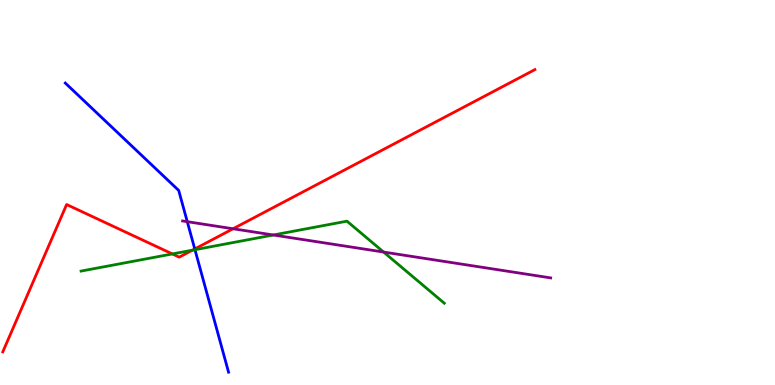[{'lines': ['blue', 'red'], 'intersections': [{'x': 2.51, 'y': 3.53}]}, {'lines': ['green', 'red'], 'intersections': [{'x': 2.22, 'y': 3.4}, {'x': 2.48, 'y': 3.5}]}, {'lines': ['purple', 'red'], 'intersections': [{'x': 3.01, 'y': 4.06}]}, {'lines': ['blue', 'green'], 'intersections': [{'x': 2.52, 'y': 3.51}]}, {'lines': ['blue', 'purple'], 'intersections': [{'x': 2.42, 'y': 4.24}]}, {'lines': ['green', 'purple'], 'intersections': [{'x': 3.53, 'y': 3.9}, {'x': 4.95, 'y': 3.45}]}]